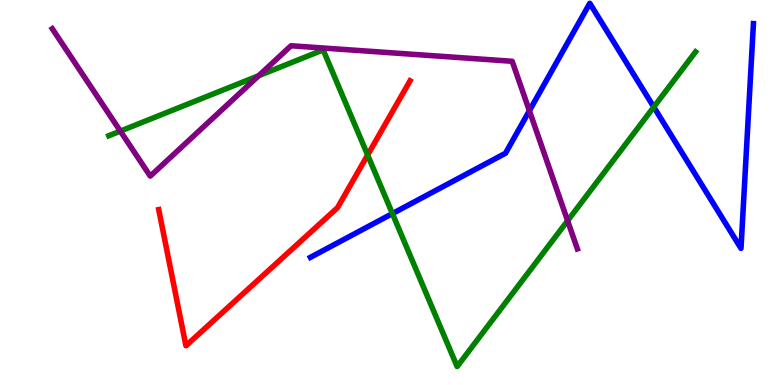[{'lines': ['blue', 'red'], 'intersections': []}, {'lines': ['green', 'red'], 'intersections': [{'x': 4.74, 'y': 5.97}]}, {'lines': ['purple', 'red'], 'intersections': []}, {'lines': ['blue', 'green'], 'intersections': [{'x': 5.06, 'y': 4.45}, {'x': 8.44, 'y': 7.22}]}, {'lines': ['blue', 'purple'], 'intersections': [{'x': 6.83, 'y': 7.12}]}, {'lines': ['green', 'purple'], 'intersections': [{'x': 1.55, 'y': 6.59}, {'x': 3.34, 'y': 8.03}, {'x': 7.32, 'y': 4.27}]}]